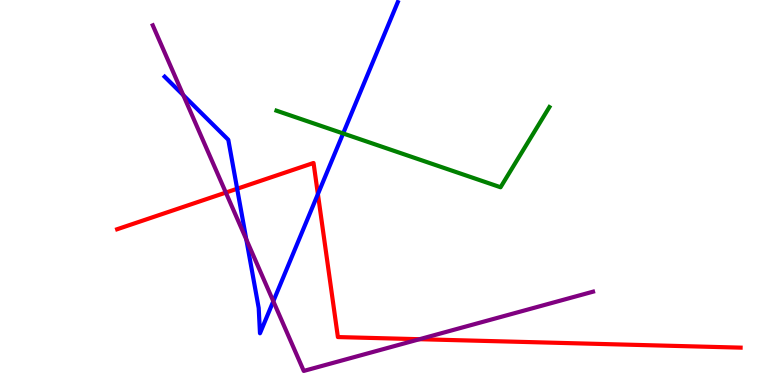[{'lines': ['blue', 'red'], 'intersections': [{'x': 3.06, 'y': 5.1}, {'x': 4.1, 'y': 4.96}]}, {'lines': ['green', 'red'], 'intersections': []}, {'lines': ['purple', 'red'], 'intersections': [{'x': 2.91, 'y': 5.0}, {'x': 5.41, 'y': 1.19}]}, {'lines': ['blue', 'green'], 'intersections': [{'x': 4.43, 'y': 6.53}]}, {'lines': ['blue', 'purple'], 'intersections': [{'x': 2.36, 'y': 7.53}, {'x': 3.18, 'y': 3.78}, {'x': 3.53, 'y': 2.18}]}, {'lines': ['green', 'purple'], 'intersections': []}]